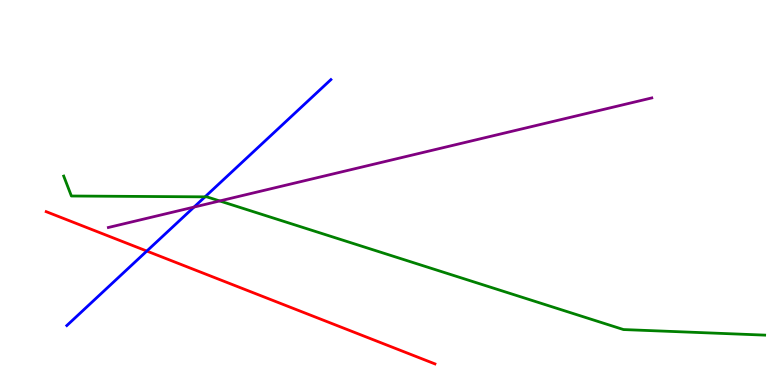[{'lines': ['blue', 'red'], 'intersections': [{'x': 1.89, 'y': 3.48}]}, {'lines': ['green', 'red'], 'intersections': []}, {'lines': ['purple', 'red'], 'intersections': []}, {'lines': ['blue', 'green'], 'intersections': [{'x': 2.65, 'y': 4.89}]}, {'lines': ['blue', 'purple'], 'intersections': [{'x': 2.5, 'y': 4.62}]}, {'lines': ['green', 'purple'], 'intersections': [{'x': 2.83, 'y': 4.78}]}]